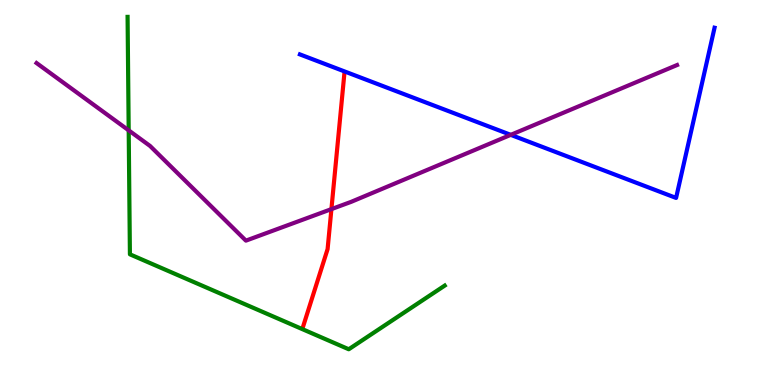[{'lines': ['blue', 'red'], 'intersections': []}, {'lines': ['green', 'red'], 'intersections': []}, {'lines': ['purple', 'red'], 'intersections': [{'x': 4.28, 'y': 4.57}]}, {'lines': ['blue', 'green'], 'intersections': []}, {'lines': ['blue', 'purple'], 'intersections': [{'x': 6.59, 'y': 6.5}]}, {'lines': ['green', 'purple'], 'intersections': [{'x': 1.66, 'y': 6.61}]}]